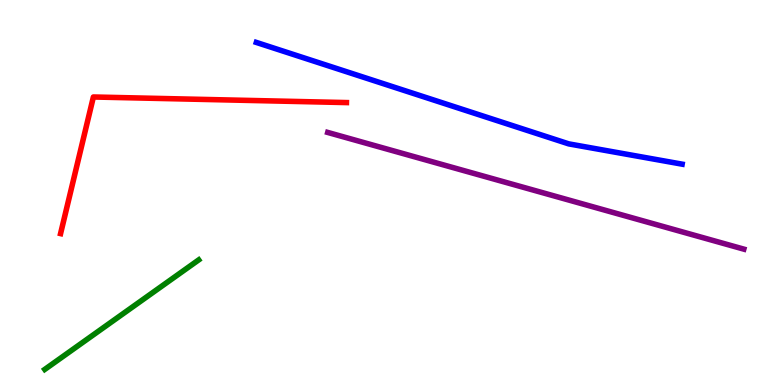[{'lines': ['blue', 'red'], 'intersections': []}, {'lines': ['green', 'red'], 'intersections': []}, {'lines': ['purple', 'red'], 'intersections': []}, {'lines': ['blue', 'green'], 'intersections': []}, {'lines': ['blue', 'purple'], 'intersections': []}, {'lines': ['green', 'purple'], 'intersections': []}]